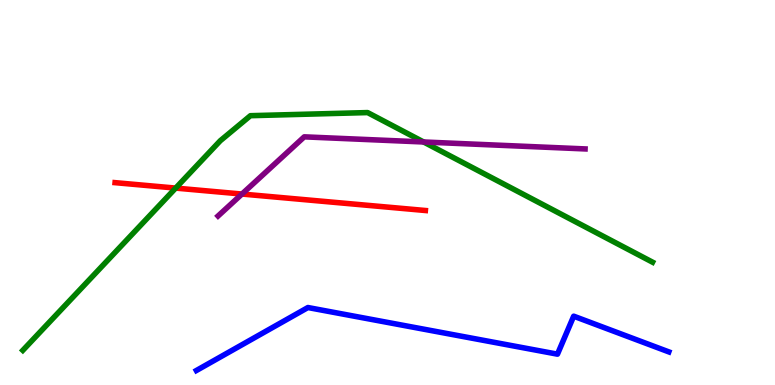[{'lines': ['blue', 'red'], 'intersections': []}, {'lines': ['green', 'red'], 'intersections': [{'x': 2.27, 'y': 5.11}]}, {'lines': ['purple', 'red'], 'intersections': [{'x': 3.12, 'y': 4.96}]}, {'lines': ['blue', 'green'], 'intersections': []}, {'lines': ['blue', 'purple'], 'intersections': []}, {'lines': ['green', 'purple'], 'intersections': [{'x': 5.47, 'y': 6.31}]}]